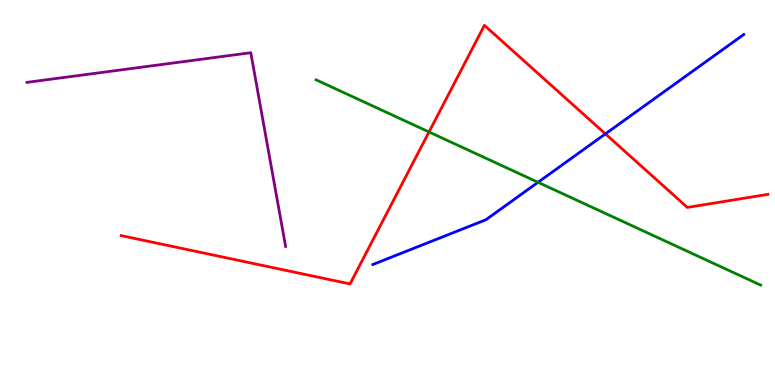[{'lines': ['blue', 'red'], 'intersections': [{'x': 7.81, 'y': 6.52}]}, {'lines': ['green', 'red'], 'intersections': [{'x': 5.54, 'y': 6.57}]}, {'lines': ['purple', 'red'], 'intersections': []}, {'lines': ['blue', 'green'], 'intersections': [{'x': 6.94, 'y': 5.26}]}, {'lines': ['blue', 'purple'], 'intersections': []}, {'lines': ['green', 'purple'], 'intersections': []}]